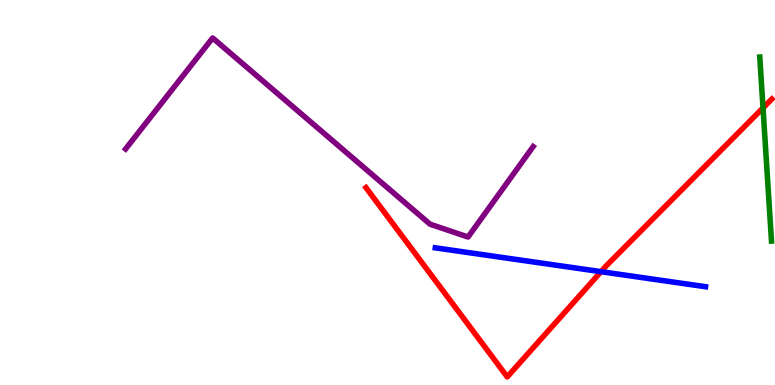[{'lines': ['blue', 'red'], 'intersections': [{'x': 7.75, 'y': 2.94}]}, {'lines': ['green', 'red'], 'intersections': [{'x': 9.85, 'y': 7.2}]}, {'lines': ['purple', 'red'], 'intersections': []}, {'lines': ['blue', 'green'], 'intersections': []}, {'lines': ['blue', 'purple'], 'intersections': []}, {'lines': ['green', 'purple'], 'intersections': []}]